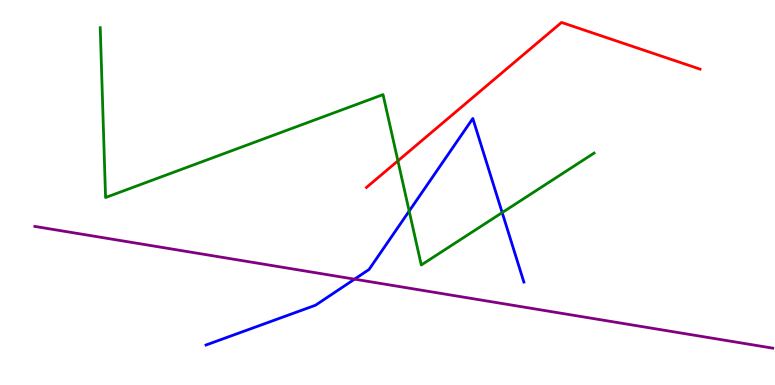[{'lines': ['blue', 'red'], 'intersections': []}, {'lines': ['green', 'red'], 'intersections': [{'x': 5.13, 'y': 5.82}]}, {'lines': ['purple', 'red'], 'intersections': []}, {'lines': ['blue', 'green'], 'intersections': [{'x': 5.28, 'y': 4.52}, {'x': 6.48, 'y': 4.48}]}, {'lines': ['blue', 'purple'], 'intersections': [{'x': 4.57, 'y': 2.75}]}, {'lines': ['green', 'purple'], 'intersections': []}]